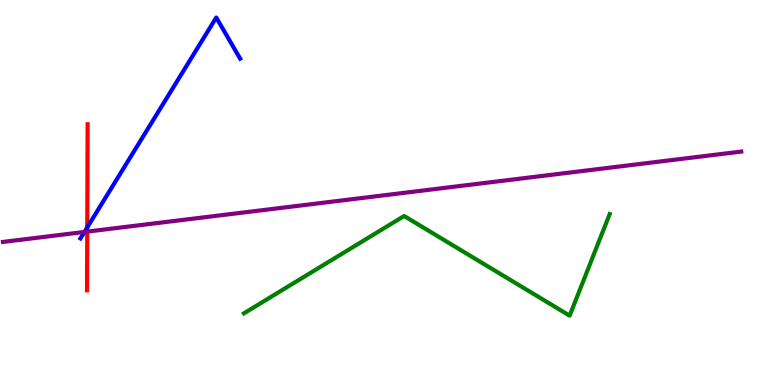[{'lines': ['blue', 'red'], 'intersections': [{'x': 1.13, 'y': 4.09}]}, {'lines': ['green', 'red'], 'intersections': []}, {'lines': ['purple', 'red'], 'intersections': [{'x': 1.13, 'y': 3.98}]}, {'lines': ['blue', 'green'], 'intersections': []}, {'lines': ['blue', 'purple'], 'intersections': [{'x': 1.09, 'y': 3.97}]}, {'lines': ['green', 'purple'], 'intersections': []}]